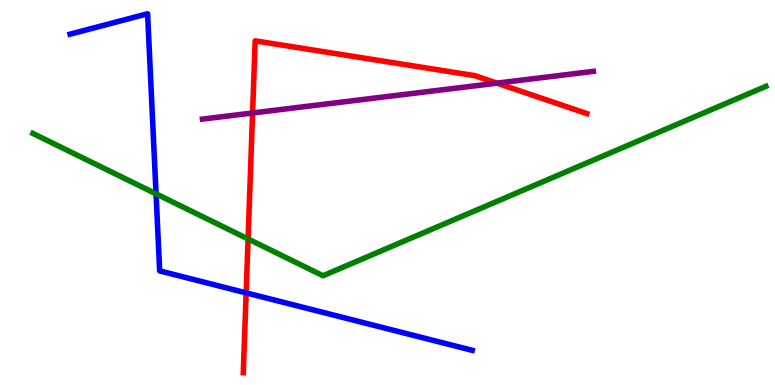[{'lines': ['blue', 'red'], 'intersections': [{'x': 3.18, 'y': 2.39}]}, {'lines': ['green', 'red'], 'intersections': [{'x': 3.2, 'y': 3.79}]}, {'lines': ['purple', 'red'], 'intersections': [{'x': 3.26, 'y': 7.07}, {'x': 6.41, 'y': 7.84}]}, {'lines': ['blue', 'green'], 'intersections': [{'x': 2.01, 'y': 4.97}]}, {'lines': ['blue', 'purple'], 'intersections': []}, {'lines': ['green', 'purple'], 'intersections': []}]